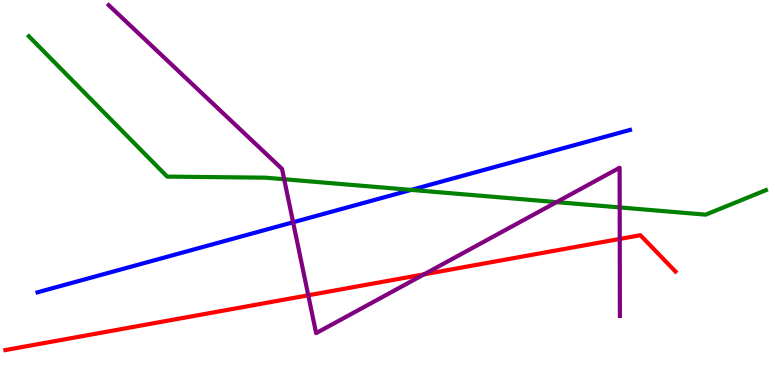[{'lines': ['blue', 'red'], 'intersections': []}, {'lines': ['green', 'red'], 'intersections': []}, {'lines': ['purple', 'red'], 'intersections': [{'x': 3.98, 'y': 2.33}, {'x': 5.47, 'y': 2.87}, {'x': 8.0, 'y': 3.79}]}, {'lines': ['blue', 'green'], 'intersections': [{'x': 5.31, 'y': 5.07}]}, {'lines': ['blue', 'purple'], 'intersections': [{'x': 3.78, 'y': 4.23}]}, {'lines': ['green', 'purple'], 'intersections': [{'x': 3.67, 'y': 5.34}, {'x': 7.18, 'y': 4.75}, {'x': 8.0, 'y': 4.61}]}]